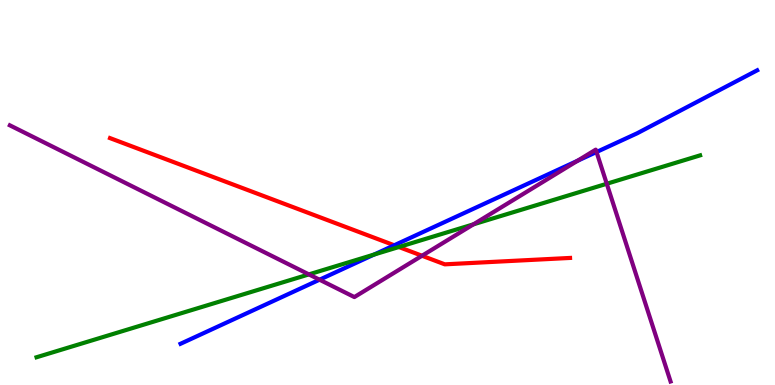[{'lines': ['blue', 'red'], 'intersections': [{'x': 5.09, 'y': 3.63}]}, {'lines': ['green', 'red'], 'intersections': [{'x': 5.15, 'y': 3.58}]}, {'lines': ['purple', 'red'], 'intersections': [{'x': 5.45, 'y': 3.36}]}, {'lines': ['blue', 'green'], 'intersections': [{'x': 4.83, 'y': 3.39}]}, {'lines': ['blue', 'purple'], 'intersections': [{'x': 4.12, 'y': 2.74}, {'x': 7.45, 'y': 5.82}, {'x': 7.7, 'y': 6.05}]}, {'lines': ['green', 'purple'], 'intersections': [{'x': 3.99, 'y': 2.87}, {'x': 6.11, 'y': 4.17}, {'x': 7.83, 'y': 5.23}]}]